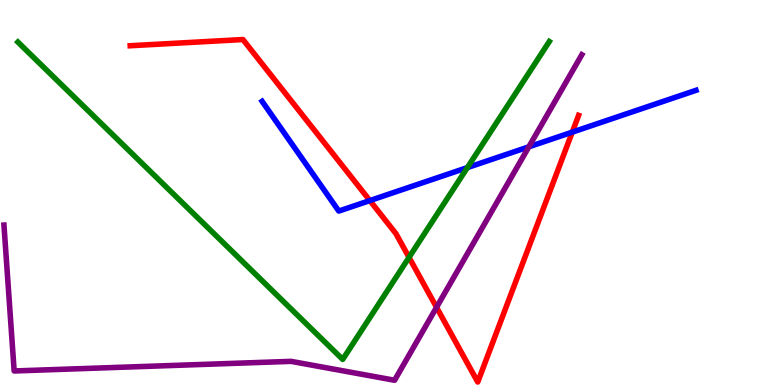[{'lines': ['blue', 'red'], 'intersections': [{'x': 4.77, 'y': 4.79}, {'x': 7.38, 'y': 6.57}]}, {'lines': ['green', 'red'], 'intersections': [{'x': 5.28, 'y': 3.32}]}, {'lines': ['purple', 'red'], 'intersections': [{'x': 5.63, 'y': 2.02}]}, {'lines': ['blue', 'green'], 'intersections': [{'x': 6.03, 'y': 5.65}]}, {'lines': ['blue', 'purple'], 'intersections': [{'x': 6.82, 'y': 6.19}]}, {'lines': ['green', 'purple'], 'intersections': []}]